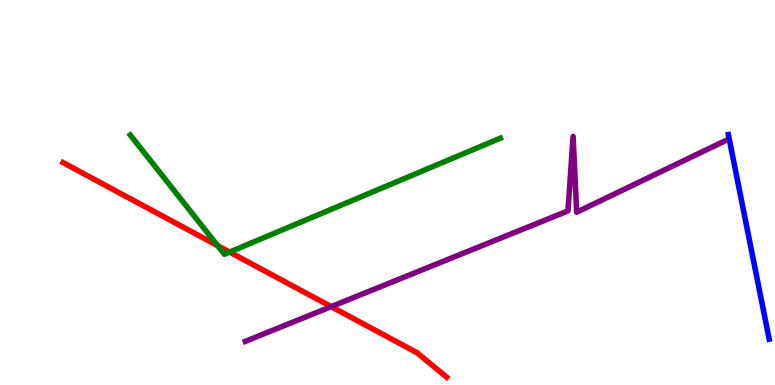[{'lines': ['blue', 'red'], 'intersections': []}, {'lines': ['green', 'red'], 'intersections': [{'x': 2.81, 'y': 3.62}, {'x': 2.96, 'y': 3.45}]}, {'lines': ['purple', 'red'], 'intersections': [{'x': 4.27, 'y': 2.04}]}, {'lines': ['blue', 'green'], 'intersections': []}, {'lines': ['blue', 'purple'], 'intersections': []}, {'lines': ['green', 'purple'], 'intersections': []}]